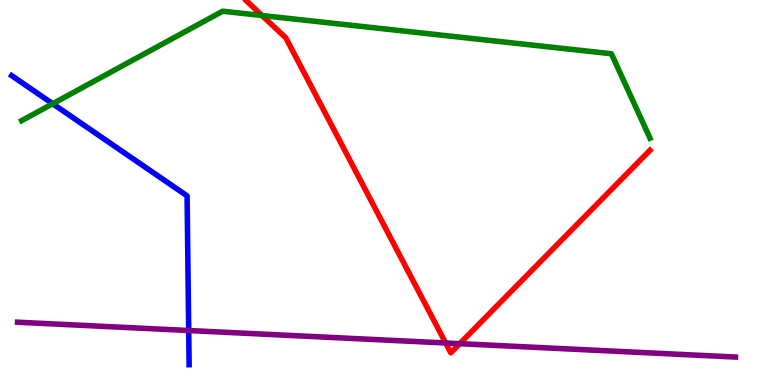[{'lines': ['blue', 'red'], 'intersections': []}, {'lines': ['green', 'red'], 'intersections': [{'x': 3.38, 'y': 9.6}]}, {'lines': ['purple', 'red'], 'intersections': [{'x': 5.75, 'y': 1.09}, {'x': 5.93, 'y': 1.07}]}, {'lines': ['blue', 'green'], 'intersections': [{'x': 0.68, 'y': 7.31}]}, {'lines': ['blue', 'purple'], 'intersections': [{'x': 2.43, 'y': 1.42}]}, {'lines': ['green', 'purple'], 'intersections': []}]